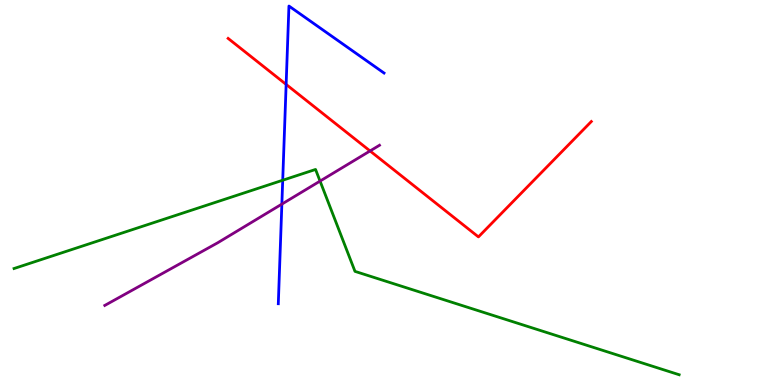[{'lines': ['blue', 'red'], 'intersections': [{'x': 3.69, 'y': 7.81}]}, {'lines': ['green', 'red'], 'intersections': []}, {'lines': ['purple', 'red'], 'intersections': [{'x': 4.77, 'y': 6.08}]}, {'lines': ['blue', 'green'], 'intersections': [{'x': 3.65, 'y': 5.32}]}, {'lines': ['blue', 'purple'], 'intersections': [{'x': 3.64, 'y': 4.7}]}, {'lines': ['green', 'purple'], 'intersections': [{'x': 4.13, 'y': 5.3}]}]